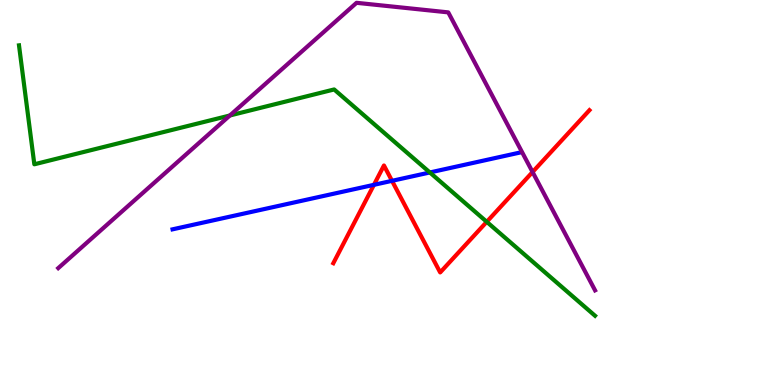[{'lines': ['blue', 'red'], 'intersections': [{'x': 4.82, 'y': 5.2}, {'x': 5.06, 'y': 5.3}]}, {'lines': ['green', 'red'], 'intersections': [{'x': 6.28, 'y': 4.24}]}, {'lines': ['purple', 'red'], 'intersections': [{'x': 6.87, 'y': 5.53}]}, {'lines': ['blue', 'green'], 'intersections': [{'x': 5.55, 'y': 5.52}]}, {'lines': ['blue', 'purple'], 'intersections': []}, {'lines': ['green', 'purple'], 'intersections': [{'x': 2.97, 'y': 7.0}]}]